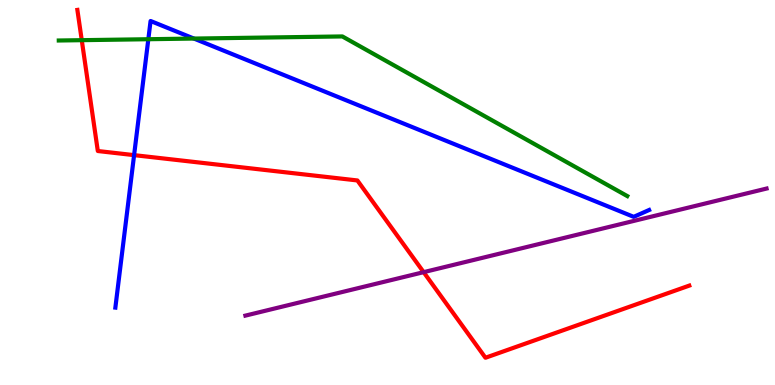[{'lines': ['blue', 'red'], 'intersections': [{'x': 1.73, 'y': 5.97}]}, {'lines': ['green', 'red'], 'intersections': [{'x': 1.05, 'y': 8.96}]}, {'lines': ['purple', 'red'], 'intersections': [{'x': 5.47, 'y': 2.93}]}, {'lines': ['blue', 'green'], 'intersections': [{'x': 1.91, 'y': 8.98}, {'x': 2.5, 'y': 9.0}]}, {'lines': ['blue', 'purple'], 'intersections': []}, {'lines': ['green', 'purple'], 'intersections': []}]